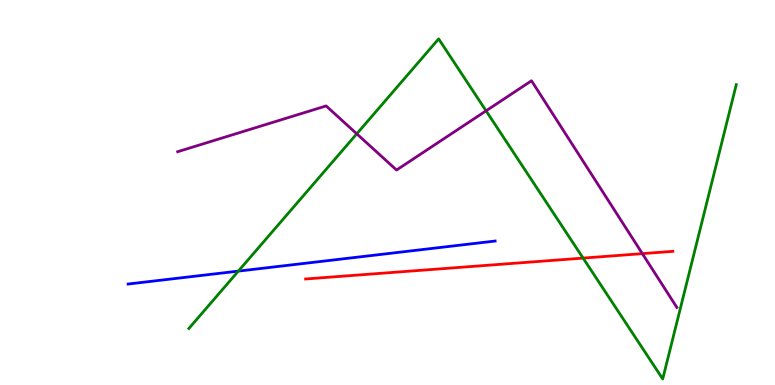[{'lines': ['blue', 'red'], 'intersections': []}, {'lines': ['green', 'red'], 'intersections': [{'x': 7.52, 'y': 3.3}]}, {'lines': ['purple', 'red'], 'intersections': [{'x': 8.29, 'y': 3.41}]}, {'lines': ['blue', 'green'], 'intersections': [{'x': 3.08, 'y': 2.96}]}, {'lines': ['blue', 'purple'], 'intersections': []}, {'lines': ['green', 'purple'], 'intersections': [{'x': 4.6, 'y': 6.52}, {'x': 6.27, 'y': 7.12}]}]